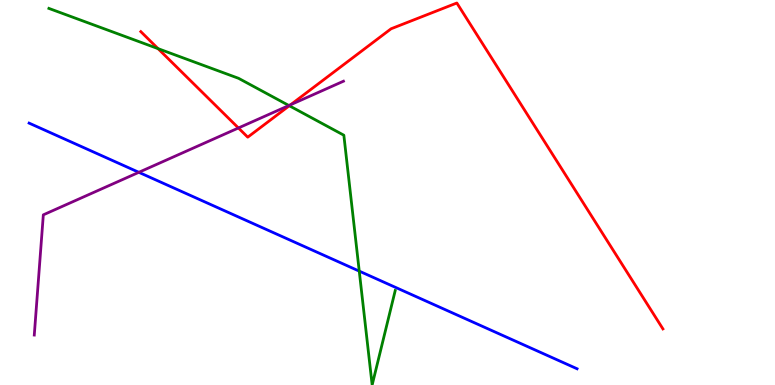[{'lines': ['blue', 'red'], 'intersections': []}, {'lines': ['green', 'red'], 'intersections': [{'x': 2.04, 'y': 8.74}, {'x': 3.73, 'y': 7.25}]}, {'lines': ['purple', 'red'], 'intersections': [{'x': 3.08, 'y': 6.68}, {'x': 3.75, 'y': 7.28}]}, {'lines': ['blue', 'green'], 'intersections': [{'x': 4.64, 'y': 2.96}]}, {'lines': ['blue', 'purple'], 'intersections': [{'x': 1.79, 'y': 5.52}]}, {'lines': ['green', 'purple'], 'intersections': [{'x': 3.73, 'y': 7.26}]}]